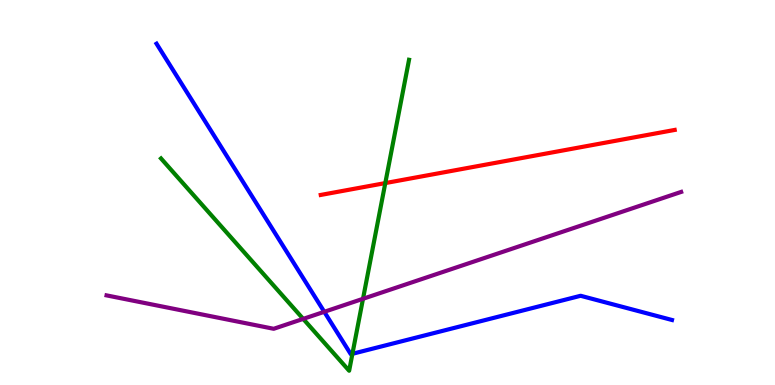[{'lines': ['blue', 'red'], 'intersections': []}, {'lines': ['green', 'red'], 'intersections': [{'x': 4.97, 'y': 5.24}]}, {'lines': ['purple', 'red'], 'intersections': []}, {'lines': ['blue', 'green'], 'intersections': [{'x': 4.55, 'y': 0.81}]}, {'lines': ['blue', 'purple'], 'intersections': [{'x': 4.18, 'y': 1.9}]}, {'lines': ['green', 'purple'], 'intersections': [{'x': 3.91, 'y': 1.72}, {'x': 4.68, 'y': 2.24}]}]